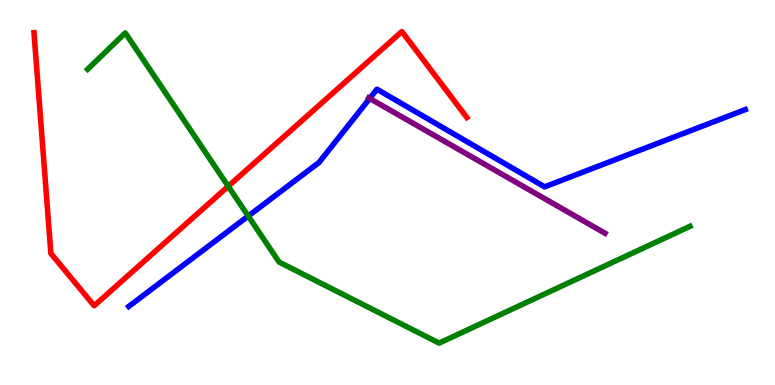[{'lines': ['blue', 'red'], 'intersections': []}, {'lines': ['green', 'red'], 'intersections': [{'x': 2.95, 'y': 5.16}]}, {'lines': ['purple', 'red'], 'intersections': []}, {'lines': ['blue', 'green'], 'intersections': [{'x': 3.2, 'y': 4.39}]}, {'lines': ['blue', 'purple'], 'intersections': [{'x': 4.77, 'y': 7.44}]}, {'lines': ['green', 'purple'], 'intersections': []}]